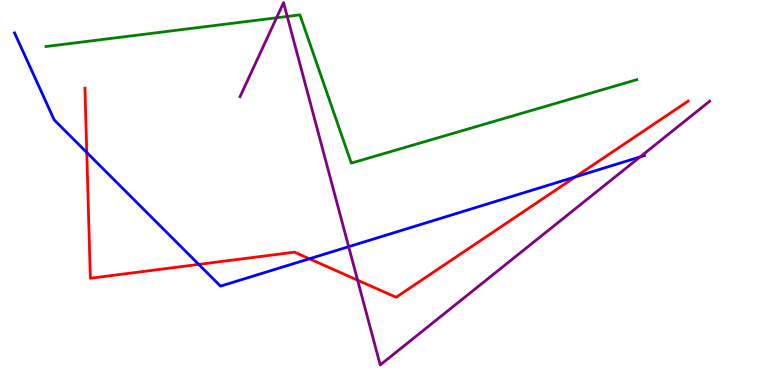[{'lines': ['blue', 'red'], 'intersections': [{'x': 1.12, 'y': 6.04}, {'x': 2.56, 'y': 3.13}, {'x': 3.99, 'y': 3.28}, {'x': 7.42, 'y': 5.41}]}, {'lines': ['green', 'red'], 'intersections': []}, {'lines': ['purple', 'red'], 'intersections': [{'x': 4.61, 'y': 2.72}]}, {'lines': ['blue', 'green'], 'intersections': []}, {'lines': ['blue', 'purple'], 'intersections': [{'x': 4.5, 'y': 3.59}, {'x': 8.26, 'y': 5.92}]}, {'lines': ['green', 'purple'], 'intersections': [{'x': 3.57, 'y': 9.54}, {'x': 3.71, 'y': 9.57}]}]